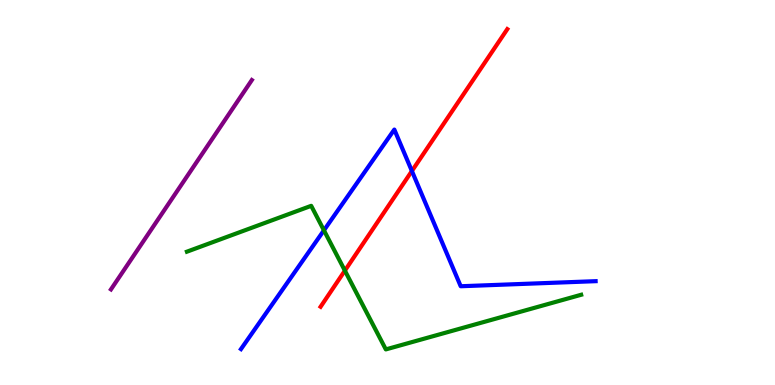[{'lines': ['blue', 'red'], 'intersections': [{'x': 5.31, 'y': 5.56}]}, {'lines': ['green', 'red'], 'intersections': [{'x': 4.45, 'y': 2.97}]}, {'lines': ['purple', 'red'], 'intersections': []}, {'lines': ['blue', 'green'], 'intersections': [{'x': 4.18, 'y': 4.02}]}, {'lines': ['blue', 'purple'], 'intersections': []}, {'lines': ['green', 'purple'], 'intersections': []}]